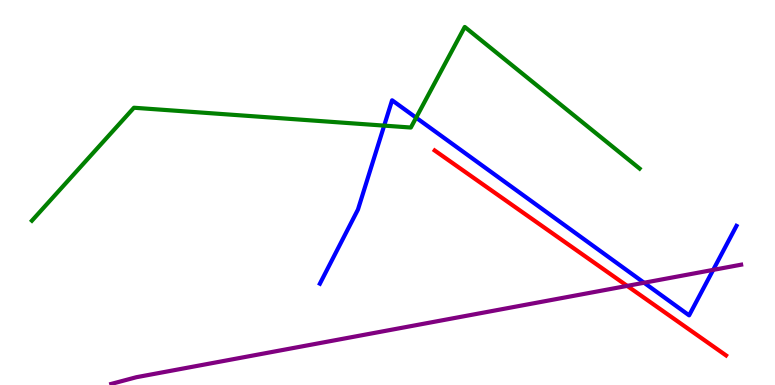[{'lines': ['blue', 'red'], 'intersections': []}, {'lines': ['green', 'red'], 'intersections': []}, {'lines': ['purple', 'red'], 'intersections': [{'x': 8.09, 'y': 2.57}]}, {'lines': ['blue', 'green'], 'intersections': [{'x': 4.96, 'y': 6.74}, {'x': 5.37, 'y': 6.94}]}, {'lines': ['blue', 'purple'], 'intersections': [{'x': 8.31, 'y': 2.66}, {'x': 9.2, 'y': 2.99}]}, {'lines': ['green', 'purple'], 'intersections': []}]